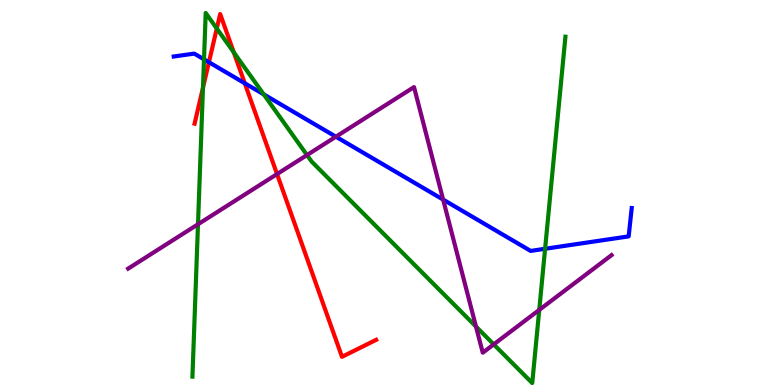[{'lines': ['blue', 'red'], 'intersections': [{'x': 2.7, 'y': 8.38}, {'x': 3.16, 'y': 7.84}]}, {'lines': ['green', 'red'], 'intersections': [{'x': 2.62, 'y': 7.72}, {'x': 2.8, 'y': 9.26}, {'x': 3.02, 'y': 8.64}]}, {'lines': ['purple', 'red'], 'intersections': [{'x': 3.57, 'y': 5.48}]}, {'lines': ['blue', 'green'], 'intersections': [{'x': 2.63, 'y': 8.46}, {'x': 3.4, 'y': 7.55}, {'x': 7.03, 'y': 3.54}]}, {'lines': ['blue', 'purple'], 'intersections': [{'x': 4.33, 'y': 6.45}, {'x': 5.72, 'y': 4.82}]}, {'lines': ['green', 'purple'], 'intersections': [{'x': 2.55, 'y': 4.17}, {'x': 3.96, 'y': 5.97}, {'x': 6.14, 'y': 1.52}, {'x': 6.37, 'y': 1.06}, {'x': 6.96, 'y': 1.95}]}]